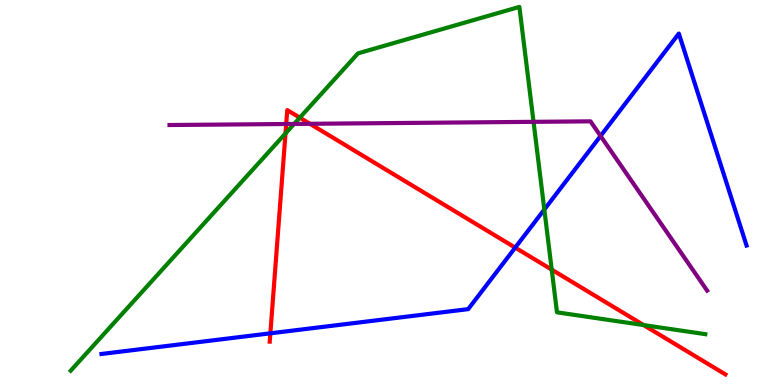[{'lines': ['blue', 'red'], 'intersections': [{'x': 3.49, 'y': 1.34}, {'x': 6.65, 'y': 3.57}]}, {'lines': ['green', 'red'], 'intersections': [{'x': 3.68, 'y': 6.53}, {'x': 3.87, 'y': 6.94}, {'x': 7.12, 'y': 3.0}, {'x': 8.3, 'y': 1.56}]}, {'lines': ['purple', 'red'], 'intersections': [{'x': 3.69, 'y': 6.78}, {'x': 4.0, 'y': 6.78}]}, {'lines': ['blue', 'green'], 'intersections': [{'x': 7.02, 'y': 4.56}]}, {'lines': ['blue', 'purple'], 'intersections': [{'x': 7.75, 'y': 6.47}]}, {'lines': ['green', 'purple'], 'intersections': [{'x': 3.8, 'y': 6.78}, {'x': 6.88, 'y': 6.84}]}]